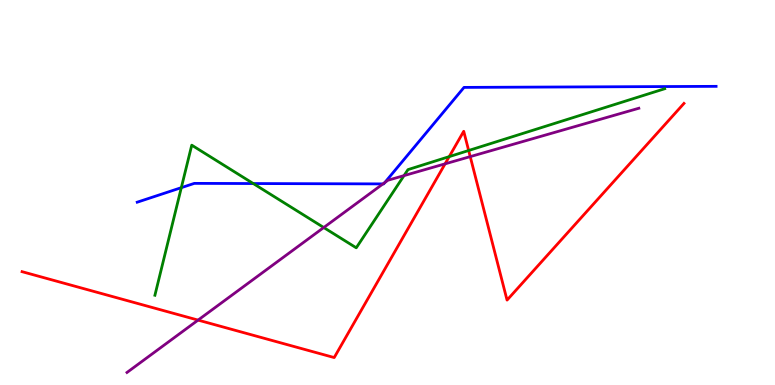[{'lines': ['blue', 'red'], 'intersections': []}, {'lines': ['green', 'red'], 'intersections': [{'x': 5.8, 'y': 5.93}, {'x': 6.05, 'y': 6.09}]}, {'lines': ['purple', 'red'], 'intersections': [{'x': 2.56, 'y': 1.69}, {'x': 5.74, 'y': 5.74}, {'x': 6.07, 'y': 5.93}]}, {'lines': ['blue', 'green'], 'intersections': [{'x': 2.34, 'y': 5.13}, {'x': 3.27, 'y': 5.23}]}, {'lines': ['blue', 'purple'], 'intersections': [{'x': 4.94, 'y': 5.22}, {'x': 4.97, 'y': 5.26}]}, {'lines': ['green', 'purple'], 'intersections': [{'x': 4.18, 'y': 4.09}, {'x': 5.21, 'y': 5.44}]}]